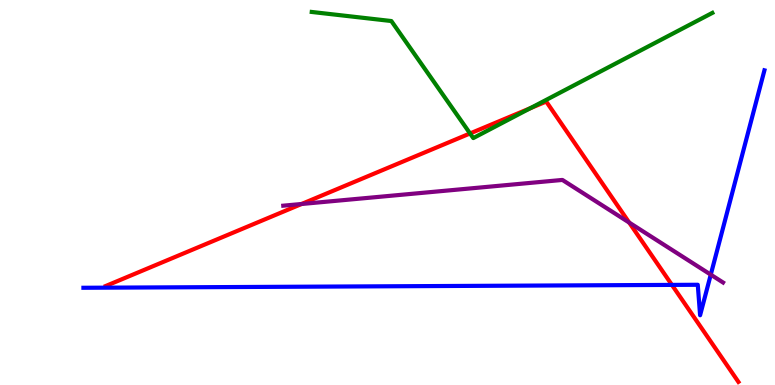[{'lines': ['blue', 'red'], 'intersections': [{'x': 8.67, 'y': 2.6}]}, {'lines': ['green', 'red'], 'intersections': [{'x': 6.07, 'y': 6.53}, {'x': 6.84, 'y': 7.19}]}, {'lines': ['purple', 'red'], 'intersections': [{'x': 3.89, 'y': 4.7}, {'x': 8.12, 'y': 4.22}]}, {'lines': ['blue', 'green'], 'intersections': []}, {'lines': ['blue', 'purple'], 'intersections': [{'x': 9.17, 'y': 2.87}]}, {'lines': ['green', 'purple'], 'intersections': []}]